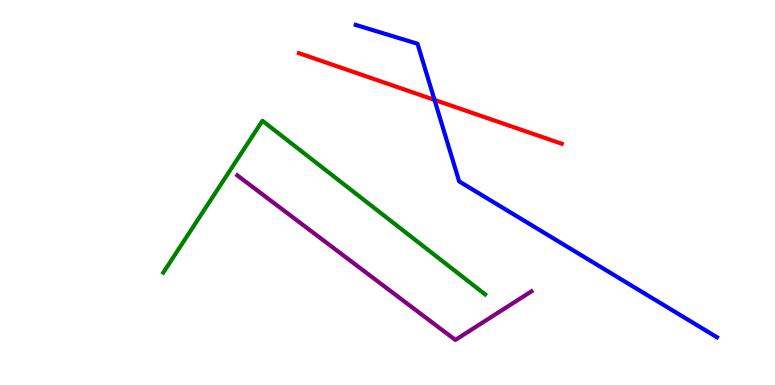[{'lines': ['blue', 'red'], 'intersections': [{'x': 5.61, 'y': 7.41}]}, {'lines': ['green', 'red'], 'intersections': []}, {'lines': ['purple', 'red'], 'intersections': []}, {'lines': ['blue', 'green'], 'intersections': []}, {'lines': ['blue', 'purple'], 'intersections': []}, {'lines': ['green', 'purple'], 'intersections': []}]